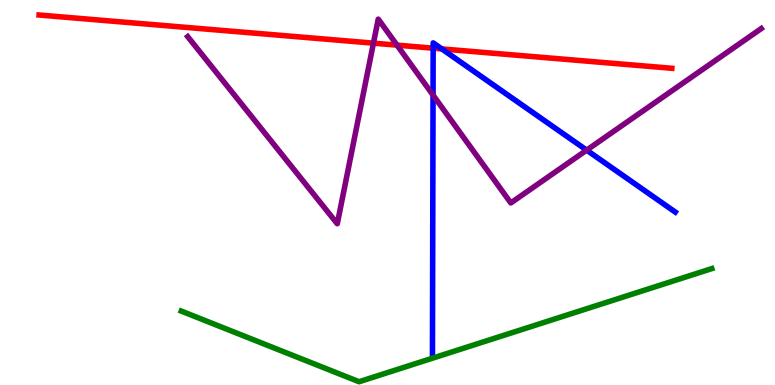[{'lines': ['blue', 'red'], 'intersections': [{'x': 5.59, 'y': 8.75}, {'x': 5.7, 'y': 8.73}]}, {'lines': ['green', 'red'], 'intersections': []}, {'lines': ['purple', 'red'], 'intersections': [{'x': 4.82, 'y': 8.88}, {'x': 5.12, 'y': 8.83}]}, {'lines': ['blue', 'green'], 'intersections': []}, {'lines': ['blue', 'purple'], 'intersections': [{'x': 5.59, 'y': 7.53}, {'x': 7.57, 'y': 6.1}]}, {'lines': ['green', 'purple'], 'intersections': []}]